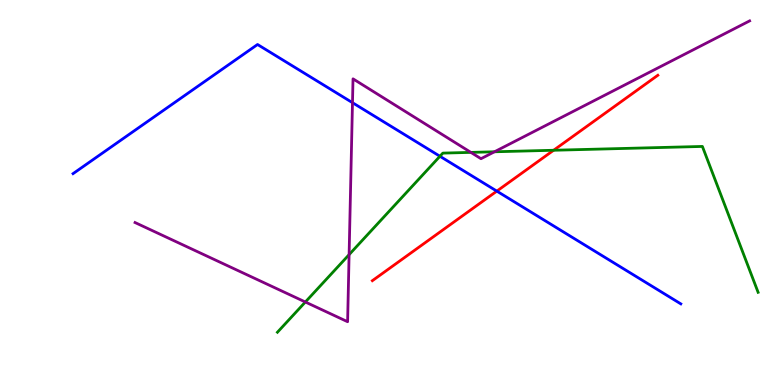[{'lines': ['blue', 'red'], 'intersections': [{'x': 6.41, 'y': 5.04}]}, {'lines': ['green', 'red'], 'intersections': [{'x': 7.14, 'y': 6.1}]}, {'lines': ['purple', 'red'], 'intersections': []}, {'lines': ['blue', 'green'], 'intersections': [{'x': 5.68, 'y': 5.94}]}, {'lines': ['blue', 'purple'], 'intersections': [{'x': 4.55, 'y': 7.33}]}, {'lines': ['green', 'purple'], 'intersections': [{'x': 3.94, 'y': 2.16}, {'x': 4.5, 'y': 3.39}, {'x': 6.08, 'y': 6.04}, {'x': 6.38, 'y': 6.06}]}]